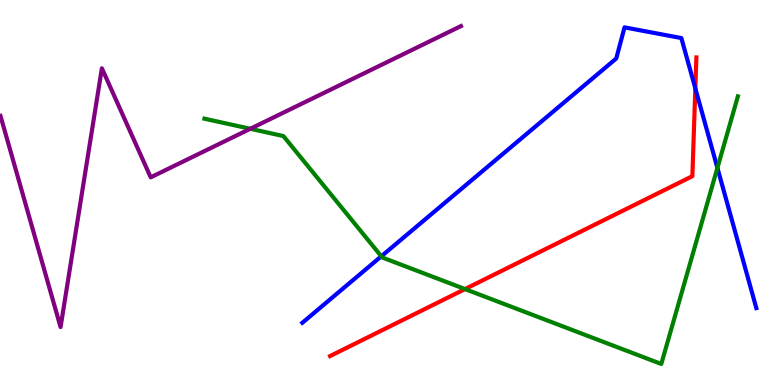[{'lines': ['blue', 'red'], 'intersections': [{'x': 8.97, 'y': 7.7}]}, {'lines': ['green', 'red'], 'intersections': [{'x': 6.0, 'y': 2.49}]}, {'lines': ['purple', 'red'], 'intersections': []}, {'lines': ['blue', 'green'], 'intersections': [{'x': 4.92, 'y': 3.34}, {'x': 9.26, 'y': 5.64}]}, {'lines': ['blue', 'purple'], 'intersections': []}, {'lines': ['green', 'purple'], 'intersections': [{'x': 3.23, 'y': 6.66}]}]